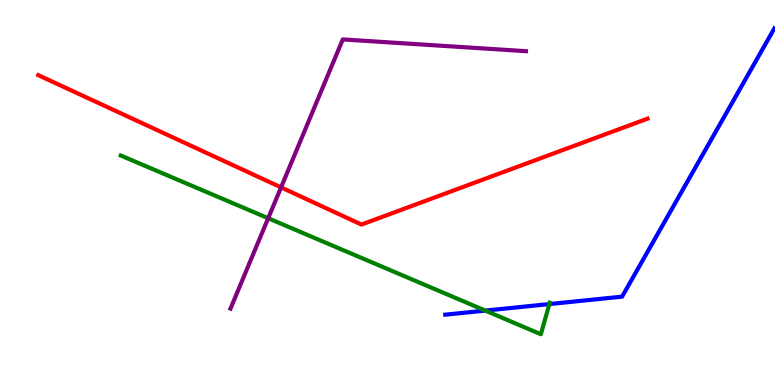[{'lines': ['blue', 'red'], 'intersections': []}, {'lines': ['green', 'red'], 'intersections': []}, {'lines': ['purple', 'red'], 'intersections': [{'x': 3.63, 'y': 5.13}]}, {'lines': ['blue', 'green'], 'intersections': [{'x': 6.26, 'y': 1.93}, {'x': 7.09, 'y': 2.1}]}, {'lines': ['blue', 'purple'], 'intersections': []}, {'lines': ['green', 'purple'], 'intersections': [{'x': 3.46, 'y': 4.33}]}]